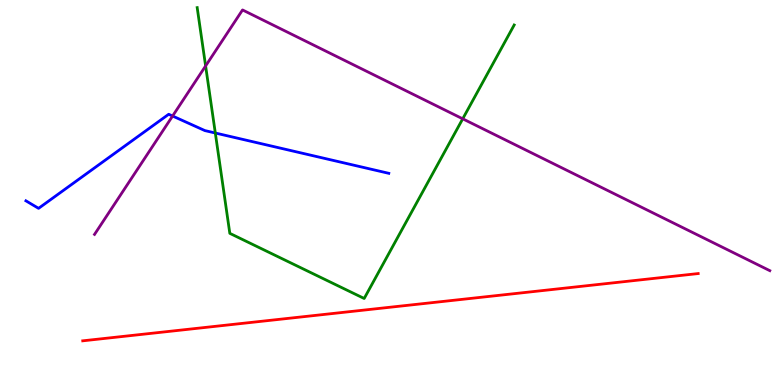[{'lines': ['blue', 'red'], 'intersections': []}, {'lines': ['green', 'red'], 'intersections': []}, {'lines': ['purple', 'red'], 'intersections': []}, {'lines': ['blue', 'green'], 'intersections': [{'x': 2.78, 'y': 6.55}]}, {'lines': ['blue', 'purple'], 'intersections': [{'x': 2.23, 'y': 6.99}]}, {'lines': ['green', 'purple'], 'intersections': [{'x': 2.65, 'y': 8.29}, {'x': 5.97, 'y': 6.91}]}]